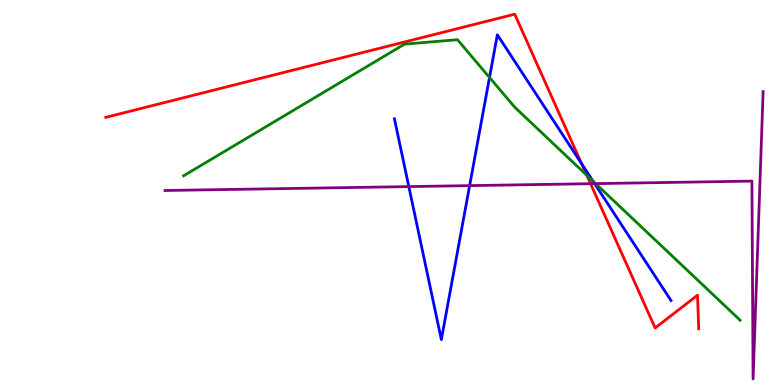[{'lines': ['blue', 'red'], 'intersections': [{'x': 7.51, 'y': 5.75}]}, {'lines': ['green', 'red'], 'intersections': [{'x': 7.57, 'y': 5.45}]}, {'lines': ['purple', 'red'], 'intersections': [{'x': 7.62, 'y': 5.23}]}, {'lines': ['blue', 'green'], 'intersections': [{'x': 6.32, 'y': 7.99}, {'x': 7.65, 'y': 5.29}]}, {'lines': ['blue', 'purple'], 'intersections': [{'x': 5.28, 'y': 5.15}, {'x': 6.06, 'y': 5.18}, {'x': 7.67, 'y': 5.23}]}, {'lines': ['green', 'purple'], 'intersections': [{'x': 7.69, 'y': 5.23}]}]